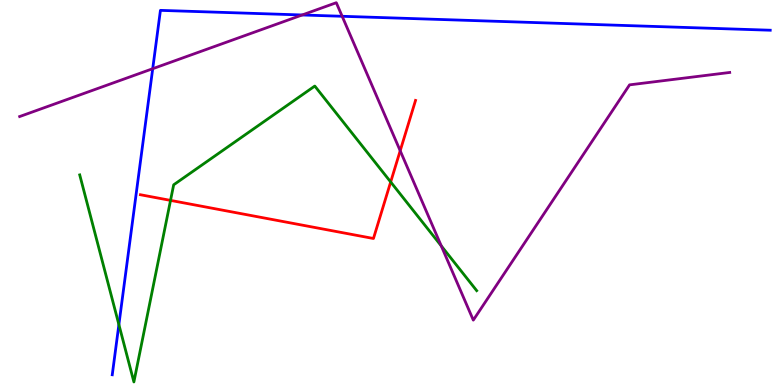[{'lines': ['blue', 'red'], 'intersections': []}, {'lines': ['green', 'red'], 'intersections': [{'x': 2.2, 'y': 4.8}, {'x': 5.04, 'y': 5.27}]}, {'lines': ['purple', 'red'], 'intersections': [{'x': 5.16, 'y': 6.08}]}, {'lines': ['blue', 'green'], 'intersections': [{'x': 1.53, 'y': 1.57}]}, {'lines': ['blue', 'purple'], 'intersections': [{'x': 1.97, 'y': 8.22}, {'x': 3.9, 'y': 9.61}, {'x': 4.41, 'y': 9.58}]}, {'lines': ['green', 'purple'], 'intersections': [{'x': 5.69, 'y': 3.61}]}]